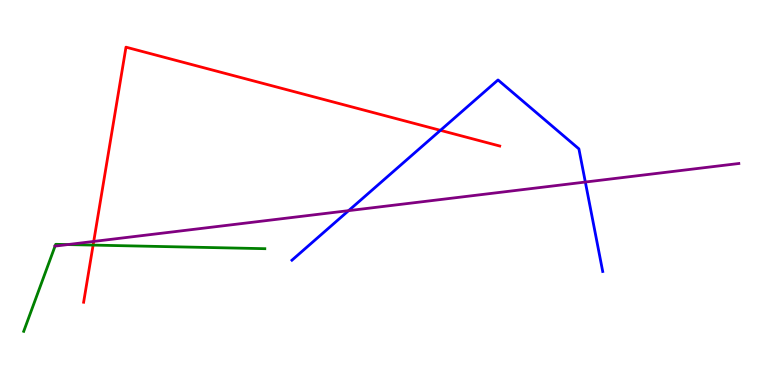[{'lines': ['blue', 'red'], 'intersections': [{'x': 5.68, 'y': 6.61}]}, {'lines': ['green', 'red'], 'intersections': [{'x': 1.2, 'y': 3.63}]}, {'lines': ['purple', 'red'], 'intersections': [{'x': 1.21, 'y': 3.73}]}, {'lines': ['blue', 'green'], 'intersections': []}, {'lines': ['blue', 'purple'], 'intersections': [{'x': 4.5, 'y': 4.53}, {'x': 7.55, 'y': 5.27}]}, {'lines': ['green', 'purple'], 'intersections': [{'x': 0.711, 'y': 3.61}, {'x': 0.875, 'y': 3.65}]}]